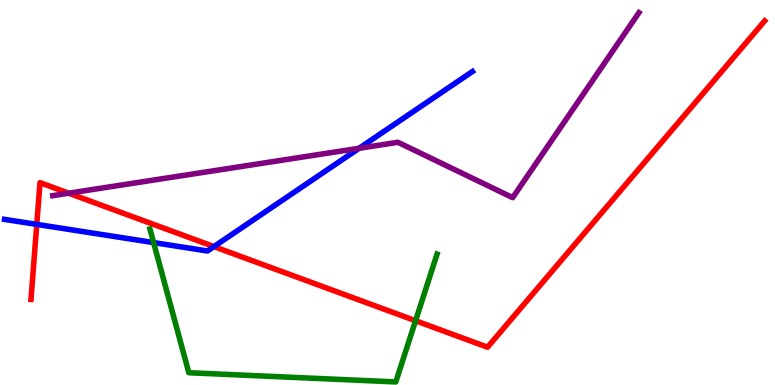[{'lines': ['blue', 'red'], 'intersections': [{'x': 0.474, 'y': 4.17}, {'x': 2.76, 'y': 3.59}]}, {'lines': ['green', 'red'], 'intersections': [{'x': 5.36, 'y': 1.67}]}, {'lines': ['purple', 'red'], 'intersections': [{'x': 0.887, 'y': 4.98}]}, {'lines': ['blue', 'green'], 'intersections': [{'x': 1.98, 'y': 3.7}]}, {'lines': ['blue', 'purple'], 'intersections': [{'x': 4.63, 'y': 6.15}]}, {'lines': ['green', 'purple'], 'intersections': []}]